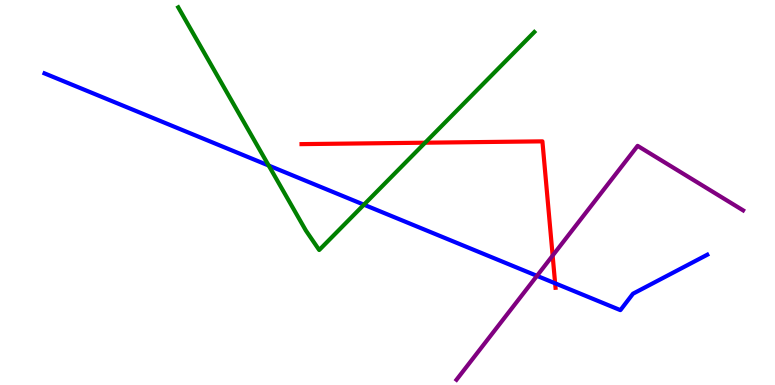[{'lines': ['blue', 'red'], 'intersections': [{'x': 7.16, 'y': 2.64}]}, {'lines': ['green', 'red'], 'intersections': [{'x': 5.49, 'y': 6.29}]}, {'lines': ['purple', 'red'], 'intersections': [{'x': 7.13, 'y': 3.36}]}, {'lines': ['blue', 'green'], 'intersections': [{'x': 3.47, 'y': 5.7}, {'x': 4.7, 'y': 4.68}]}, {'lines': ['blue', 'purple'], 'intersections': [{'x': 6.93, 'y': 2.84}]}, {'lines': ['green', 'purple'], 'intersections': []}]